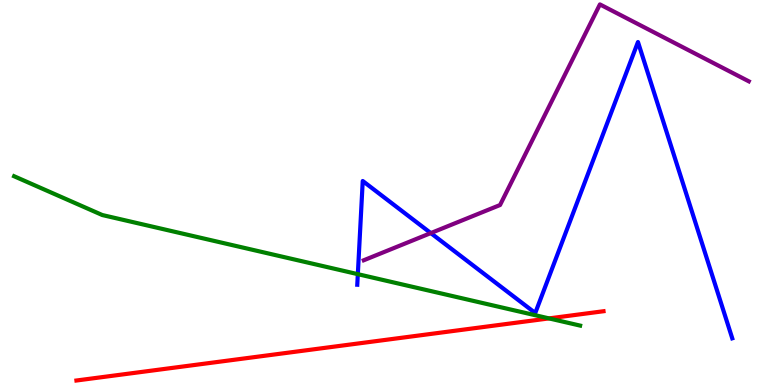[{'lines': ['blue', 'red'], 'intersections': []}, {'lines': ['green', 'red'], 'intersections': [{'x': 7.08, 'y': 1.73}]}, {'lines': ['purple', 'red'], 'intersections': []}, {'lines': ['blue', 'green'], 'intersections': [{'x': 4.62, 'y': 2.88}]}, {'lines': ['blue', 'purple'], 'intersections': [{'x': 5.56, 'y': 3.95}]}, {'lines': ['green', 'purple'], 'intersections': []}]